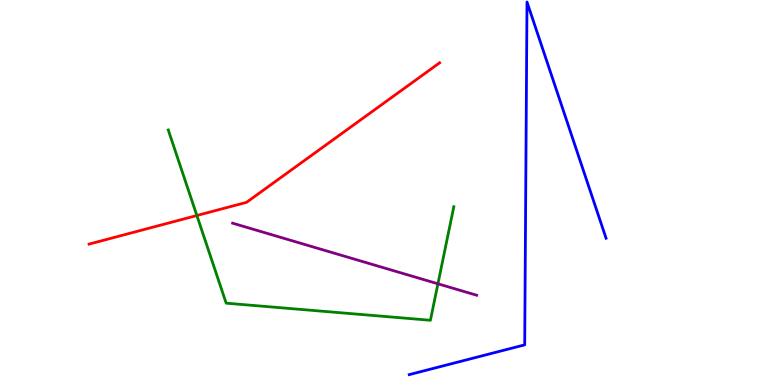[{'lines': ['blue', 'red'], 'intersections': []}, {'lines': ['green', 'red'], 'intersections': [{'x': 2.54, 'y': 4.4}]}, {'lines': ['purple', 'red'], 'intersections': []}, {'lines': ['blue', 'green'], 'intersections': []}, {'lines': ['blue', 'purple'], 'intersections': []}, {'lines': ['green', 'purple'], 'intersections': [{'x': 5.65, 'y': 2.63}]}]